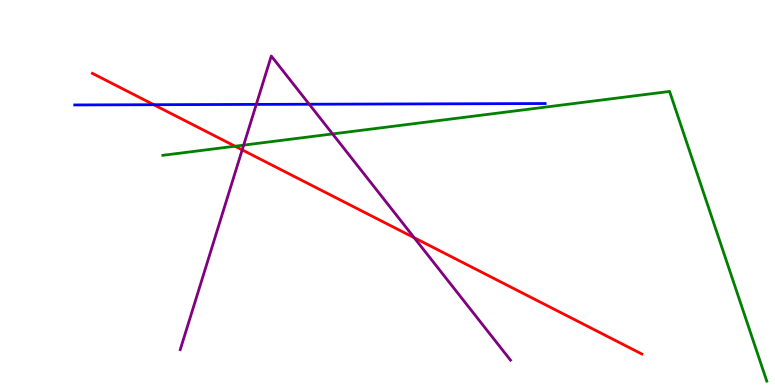[{'lines': ['blue', 'red'], 'intersections': [{'x': 1.98, 'y': 7.28}]}, {'lines': ['green', 'red'], 'intersections': [{'x': 3.03, 'y': 6.2}]}, {'lines': ['purple', 'red'], 'intersections': [{'x': 3.13, 'y': 6.11}, {'x': 5.34, 'y': 3.83}]}, {'lines': ['blue', 'green'], 'intersections': []}, {'lines': ['blue', 'purple'], 'intersections': [{'x': 3.31, 'y': 7.29}, {'x': 3.99, 'y': 7.29}]}, {'lines': ['green', 'purple'], 'intersections': [{'x': 3.14, 'y': 6.23}, {'x': 4.29, 'y': 6.52}]}]